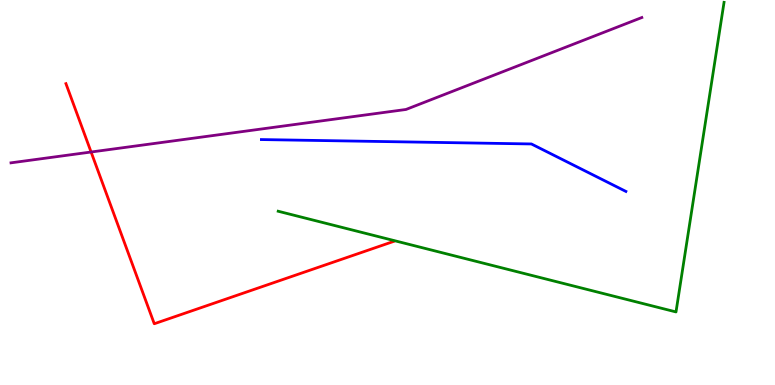[{'lines': ['blue', 'red'], 'intersections': []}, {'lines': ['green', 'red'], 'intersections': []}, {'lines': ['purple', 'red'], 'intersections': [{'x': 1.18, 'y': 6.05}]}, {'lines': ['blue', 'green'], 'intersections': []}, {'lines': ['blue', 'purple'], 'intersections': []}, {'lines': ['green', 'purple'], 'intersections': []}]